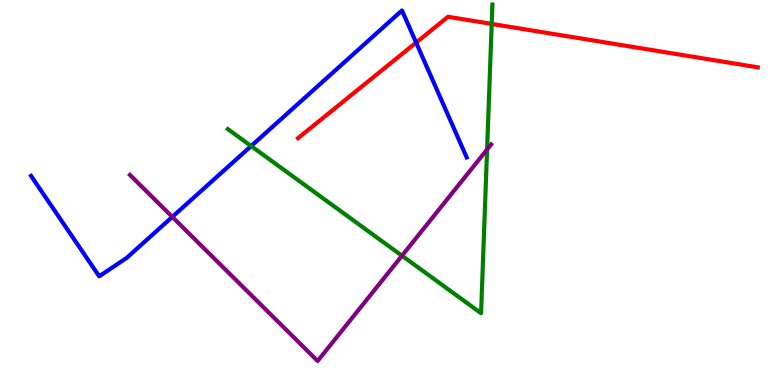[{'lines': ['blue', 'red'], 'intersections': [{'x': 5.37, 'y': 8.89}]}, {'lines': ['green', 'red'], 'intersections': [{'x': 6.34, 'y': 9.38}]}, {'lines': ['purple', 'red'], 'intersections': []}, {'lines': ['blue', 'green'], 'intersections': [{'x': 3.24, 'y': 6.21}]}, {'lines': ['blue', 'purple'], 'intersections': [{'x': 2.22, 'y': 4.37}]}, {'lines': ['green', 'purple'], 'intersections': [{'x': 5.19, 'y': 3.36}, {'x': 6.28, 'y': 6.12}]}]